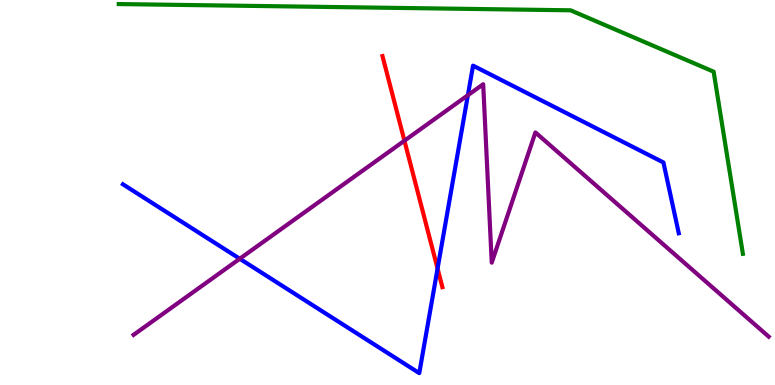[{'lines': ['blue', 'red'], 'intersections': [{'x': 5.65, 'y': 3.02}]}, {'lines': ['green', 'red'], 'intersections': []}, {'lines': ['purple', 'red'], 'intersections': [{'x': 5.22, 'y': 6.35}]}, {'lines': ['blue', 'green'], 'intersections': []}, {'lines': ['blue', 'purple'], 'intersections': [{'x': 3.09, 'y': 3.28}, {'x': 6.04, 'y': 7.53}]}, {'lines': ['green', 'purple'], 'intersections': []}]